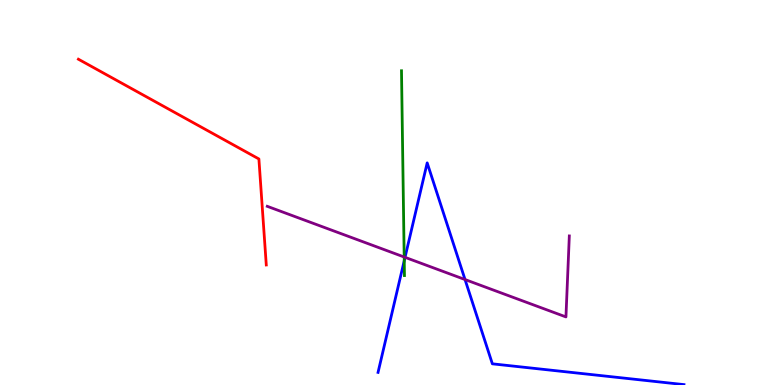[{'lines': ['blue', 'red'], 'intersections': []}, {'lines': ['green', 'red'], 'intersections': []}, {'lines': ['purple', 'red'], 'intersections': []}, {'lines': ['blue', 'green'], 'intersections': [{'x': 5.22, 'y': 3.23}]}, {'lines': ['blue', 'purple'], 'intersections': [{'x': 5.23, 'y': 3.32}, {'x': 6.0, 'y': 2.74}]}, {'lines': ['green', 'purple'], 'intersections': [{'x': 5.22, 'y': 3.32}]}]